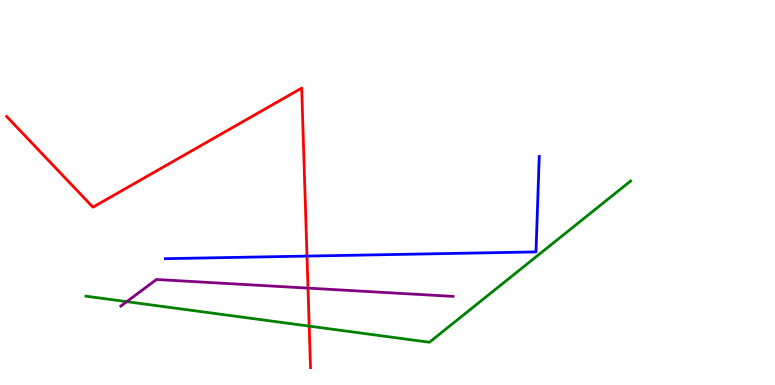[{'lines': ['blue', 'red'], 'intersections': [{'x': 3.96, 'y': 3.35}]}, {'lines': ['green', 'red'], 'intersections': [{'x': 3.99, 'y': 1.53}]}, {'lines': ['purple', 'red'], 'intersections': [{'x': 3.97, 'y': 2.52}]}, {'lines': ['blue', 'green'], 'intersections': []}, {'lines': ['blue', 'purple'], 'intersections': []}, {'lines': ['green', 'purple'], 'intersections': [{'x': 1.64, 'y': 2.16}]}]